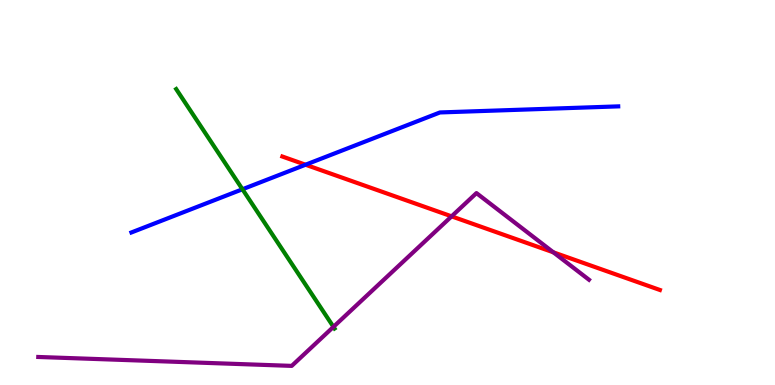[{'lines': ['blue', 'red'], 'intersections': [{'x': 3.94, 'y': 5.72}]}, {'lines': ['green', 'red'], 'intersections': []}, {'lines': ['purple', 'red'], 'intersections': [{'x': 5.83, 'y': 4.38}, {'x': 7.14, 'y': 3.45}]}, {'lines': ['blue', 'green'], 'intersections': [{'x': 3.13, 'y': 5.08}]}, {'lines': ['blue', 'purple'], 'intersections': []}, {'lines': ['green', 'purple'], 'intersections': [{'x': 4.3, 'y': 1.51}]}]